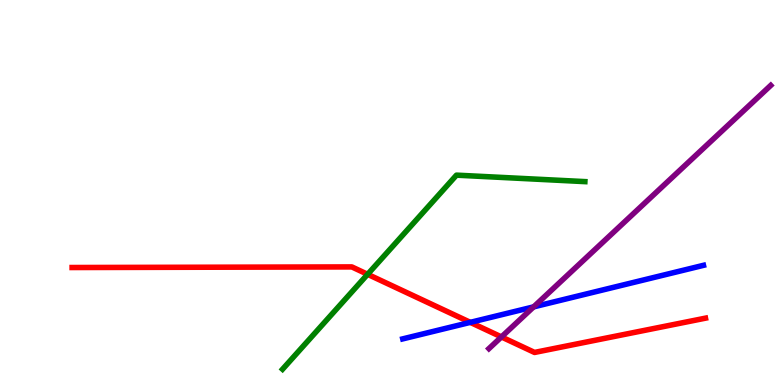[{'lines': ['blue', 'red'], 'intersections': [{'x': 6.07, 'y': 1.63}]}, {'lines': ['green', 'red'], 'intersections': [{'x': 4.74, 'y': 2.88}]}, {'lines': ['purple', 'red'], 'intersections': [{'x': 6.47, 'y': 1.25}]}, {'lines': ['blue', 'green'], 'intersections': []}, {'lines': ['blue', 'purple'], 'intersections': [{'x': 6.89, 'y': 2.03}]}, {'lines': ['green', 'purple'], 'intersections': []}]